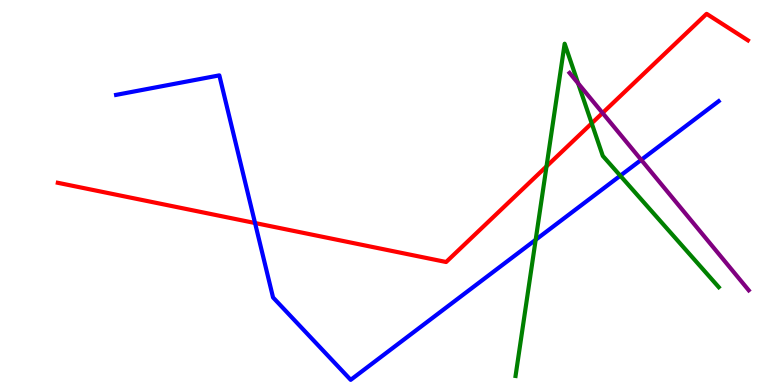[{'lines': ['blue', 'red'], 'intersections': [{'x': 3.29, 'y': 4.21}]}, {'lines': ['green', 'red'], 'intersections': [{'x': 7.05, 'y': 5.68}, {'x': 7.63, 'y': 6.8}]}, {'lines': ['purple', 'red'], 'intersections': [{'x': 7.77, 'y': 7.07}]}, {'lines': ['blue', 'green'], 'intersections': [{'x': 6.91, 'y': 3.77}, {'x': 8.0, 'y': 5.44}]}, {'lines': ['blue', 'purple'], 'intersections': [{'x': 8.27, 'y': 5.85}]}, {'lines': ['green', 'purple'], 'intersections': [{'x': 7.46, 'y': 7.84}]}]